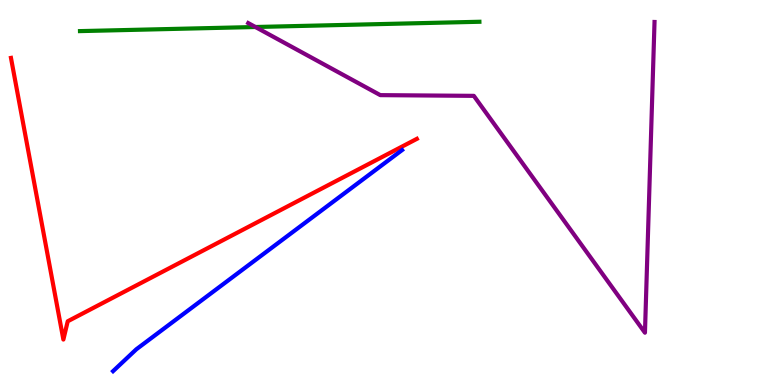[{'lines': ['blue', 'red'], 'intersections': []}, {'lines': ['green', 'red'], 'intersections': []}, {'lines': ['purple', 'red'], 'intersections': []}, {'lines': ['blue', 'green'], 'intersections': []}, {'lines': ['blue', 'purple'], 'intersections': []}, {'lines': ['green', 'purple'], 'intersections': [{'x': 3.3, 'y': 9.3}]}]